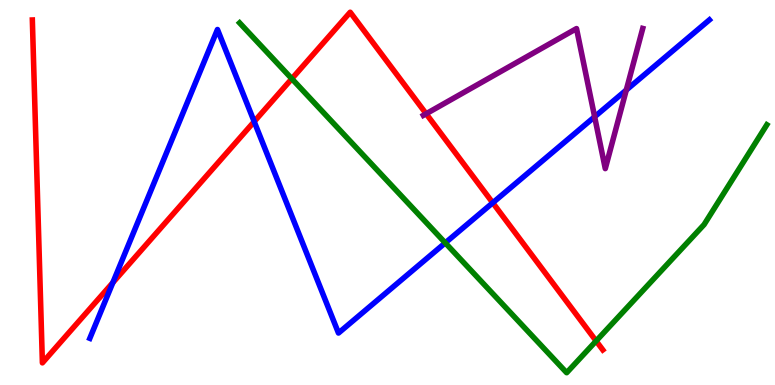[{'lines': ['blue', 'red'], 'intersections': [{'x': 1.46, 'y': 2.66}, {'x': 3.28, 'y': 6.84}, {'x': 6.36, 'y': 4.73}]}, {'lines': ['green', 'red'], 'intersections': [{'x': 3.77, 'y': 7.95}, {'x': 7.69, 'y': 1.14}]}, {'lines': ['purple', 'red'], 'intersections': [{'x': 5.5, 'y': 7.05}]}, {'lines': ['blue', 'green'], 'intersections': [{'x': 5.75, 'y': 3.69}]}, {'lines': ['blue', 'purple'], 'intersections': [{'x': 7.67, 'y': 6.97}, {'x': 8.08, 'y': 7.66}]}, {'lines': ['green', 'purple'], 'intersections': []}]